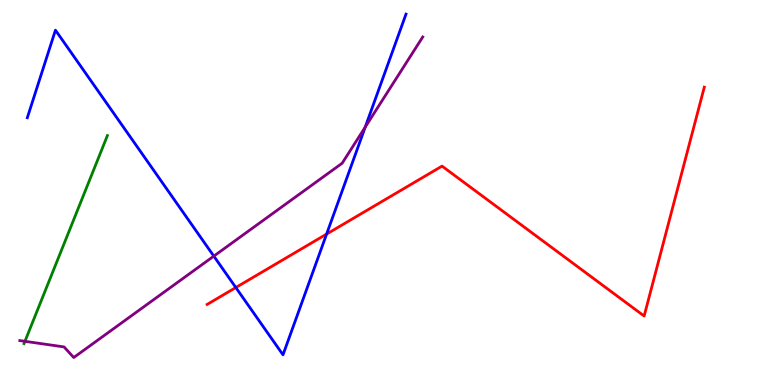[{'lines': ['blue', 'red'], 'intersections': [{'x': 3.04, 'y': 2.53}, {'x': 4.21, 'y': 3.92}]}, {'lines': ['green', 'red'], 'intersections': []}, {'lines': ['purple', 'red'], 'intersections': []}, {'lines': ['blue', 'green'], 'intersections': []}, {'lines': ['blue', 'purple'], 'intersections': [{'x': 2.76, 'y': 3.35}, {'x': 4.71, 'y': 6.7}]}, {'lines': ['green', 'purple'], 'intersections': [{'x': 0.322, 'y': 1.13}]}]